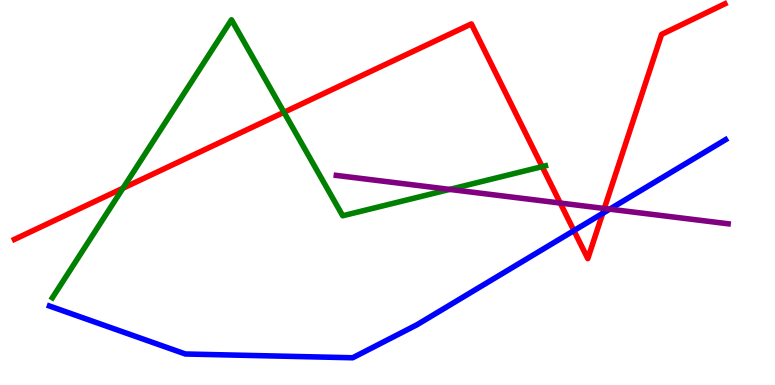[{'lines': ['blue', 'red'], 'intersections': [{'x': 7.41, 'y': 4.01}, {'x': 7.78, 'y': 4.46}]}, {'lines': ['green', 'red'], 'intersections': [{'x': 1.59, 'y': 5.11}, {'x': 3.66, 'y': 7.08}, {'x': 7.0, 'y': 5.67}]}, {'lines': ['purple', 'red'], 'intersections': [{'x': 7.23, 'y': 4.73}, {'x': 7.8, 'y': 4.58}]}, {'lines': ['blue', 'green'], 'intersections': []}, {'lines': ['blue', 'purple'], 'intersections': [{'x': 7.87, 'y': 4.57}]}, {'lines': ['green', 'purple'], 'intersections': [{'x': 5.8, 'y': 5.08}]}]